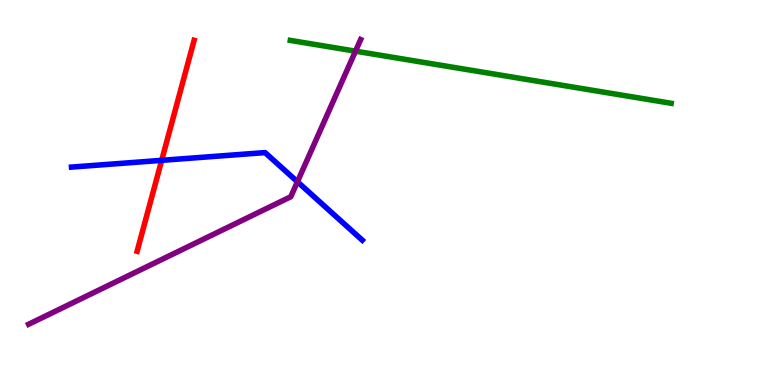[{'lines': ['blue', 'red'], 'intersections': [{'x': 2.09, 'y': 5.84}]}, {'lines': ['green', 'red'], 'intersections': []}, {'lines': ['purple', 'red'], 'intersections': []}, {'lines': ['blue', 'green'], 'intersections': []}, {'lines': ['blue', 'purple'], 'intersections': [{'x': 3.84, 'y': 5.28}]}, {'lines': ['green', 'purple'], 'intersections': [{'x': 4.59, 'y': 8.67}]}]